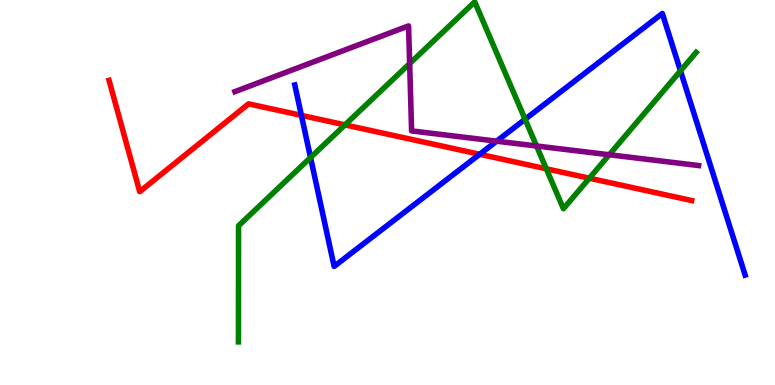[{'lines': ['blue', 'red'], 'intersections': [{'x': 3.89, 'y': 7.0}, {'x': 6.19, 'y': 5.99}]}, {'lines': ['green', 'red'], 'intersections': [{'x': 4.45, 'y': 6.76}, {'x': 7.05, 'y': 5.62}, {'x': 7.6, 'y': 5.37}]}, {'lines': ['purple', 'red'], 'intersections': []}, {'lines': ['blue', 'green'], 'intersections': [{'x': 4.01, 'y': 5.91}, {'x': 6.78, 'y': 6.9}, {'x': 8.78, 'y': 8.16}]}, {'lines': ['blue', 'purple'], 'intersections': [{'x': 6.41, 'y': 6.33}]}, {'lines': ['green', 'purple'], 'intersections': [{'x': 5.29, 'y': 8.35}, {'x': 6.92, 'y': 6.21}, {'x': 7.86, 'y': 5.98}]}]